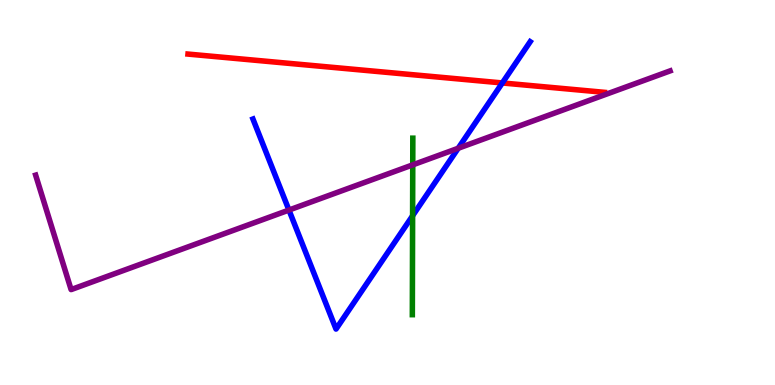[{'lines': ['blue', 'red'], 'intersections': [{'x': 6.48, 'y': 7.85}]}, {'lines': ['green', 'red'], 'intersections': []}, {'lines': ['purple', 'red'], 'intersections': []}, {'lines': ['blue', 'green'], 'intersections': [{'x': 5.32, 'y': 4.4}]}, {'lines': ['blue', 'purple'], 'intersections': [{'x': 3.73, 'y': 4.54}, {'x': 5.91, 'y': 6.15}]}, {'lines': ['green', 'purple'], 'intersections': [{'x': 5.33, 'y': 5.72}]}]